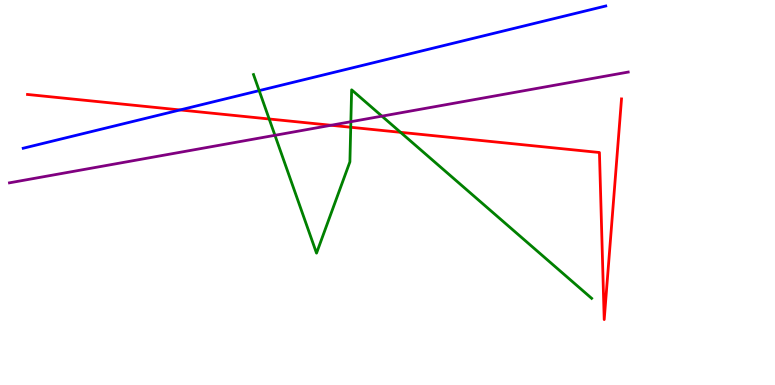[{'lines': ['blue', 'red'], 'intersections': [{'x': 2.32, 'y': 7.14}]}, {'lines': ['green', 'red'], 'intersections': [{'x': 3.47, 'y': 6.91}, {'x': 4.53, 'y': 6.69}, {'x': 5.17, 'y': 6.56}]}, {'lines': ['purple', 'red'], 'intersections': [{'x': 4.27, 'y': 6.75}]}, {'lines': ['blue', 'green'], 'intersections': [{'x': 3.34, 'y': 7.65}]}, {'lines': ['blue', 'purple'], 'intersections': []}, {'lines': ['green', 'purple'], 'intersections': [{'x': 3.55, 'y': 6.49}, {'x': 4.53, 'y': 6.84}, {'x': 4.93, 'y': 6.98}]}]